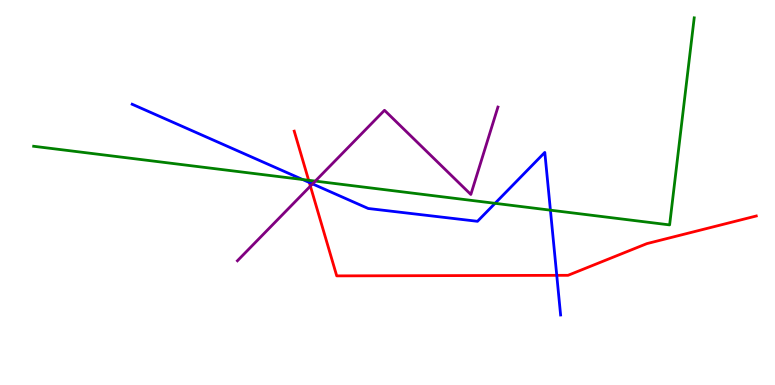[{'lines': ['blue', 'red'], 'intersections': [{'x': 3.99, 'y': 5.26}, {'x': 7.18, 'y': 2.85}]}, {'lines': ['green', 'red'], 'intersections': [{'x': 3.98, 'y': 5.32}]}, {'lines': ['purple', 'red'], 'intersections': [{'x': 4.0, 'y': 5.17}]}, {'lines': ['blue', 'green'], 'intersections': [{'x': 3.91, 'y': 5.34}, {'x': 6.39, 'y': 4.72}, {'x': 7.1, 'y': 4.54}]}, {'lines': ['blue', 'purple'], 'intersections': [{'x': 4.03, 'y': 5.22}]}, {'lines': ['green', 'purple'], 'intersections': [{'x': 4.07, 'y': 5.3}]}]